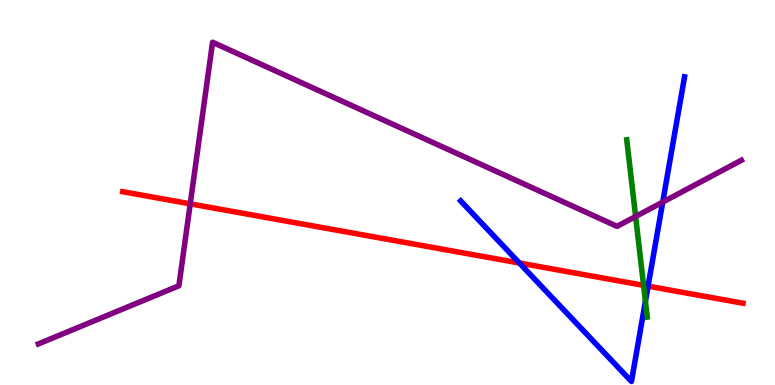[{'lines': ['blue', 'red'], 'intersections': [{'x': 6.7, 'y': 3.17}, {'x': 8.36, 'y': 2.57}]}, {'lines': ['green', 'red'], 'intersections': [{'x': 8.3, 'y': 2.59}]}, {'lines': ['purple', 'red'], 'intersections': [{'x': 2.45, 'y': 4.71}]}, {'lines': ['blue', 'green'], 'intersections': [{'x': 8.33, 'y': 2.17}]}, {'lines': ['blue', 'purple'], 'intersections': [{'x': 8.55, 'y': 4.75}]}, {'lines': ['green', 'purple'], 'intersections': [{'x': 8.2, 'y': 4.38}]}]